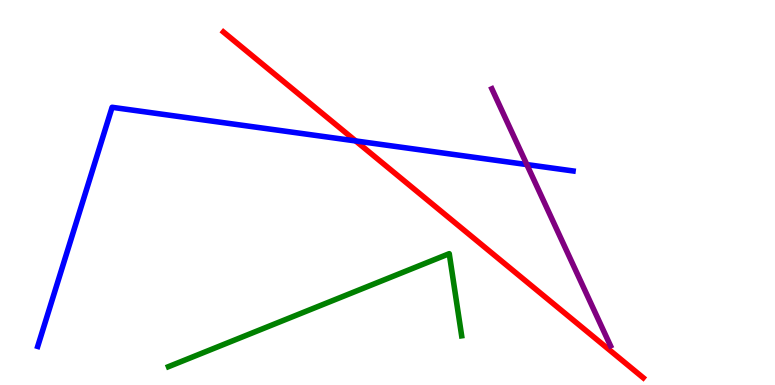[{'lines': ['blue', 'red'], 'intersections': [{'x': 4.59, 'y': 6.34}]}, {'lines': ['green', 'red'], 'intersections': []}, {'lines': ['purple', 'red'], 'intersections': []}, {'lines': ['blue', 'green'], 'intersections': []}, {'lines': ['blue', 'purple'], 'intersections': [{'x': 6.8, 'y': 5.73}]}, {'lines': ['green', 'purple'], 'intersections': []}]